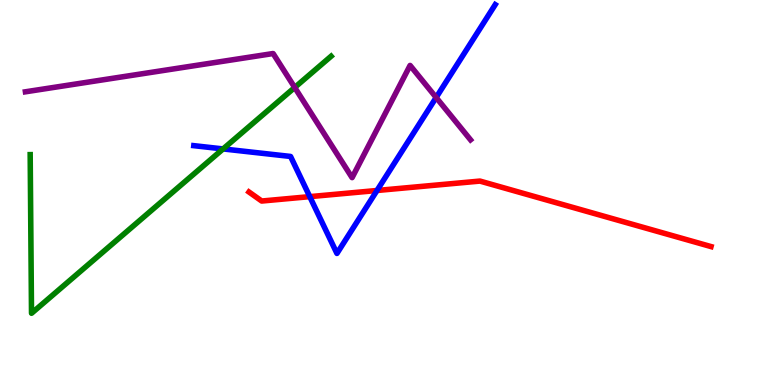[{'lines': ['blue', 'red'], 'intersections': [{'x': 4.0, 'y': 4.89}, {'x': 4.86, 'y': 5.05}]}, {'lines': ['green', 'red'], 'intersections': []}, {'lines': ['purple', 'red'], 'intersections': []}, {'lines': ['blue', 'green'], 'intersections': [{'x': 2.88, 'y': 6.13}]}, {'lines': ['blue', 'purple'], 'intersections': [{'x': 5.63, 'y': 7.47}]}, {'lines': ['green', 'purple'], 'intersections': [{'x': 3.8, 'y': 7.73}]}]